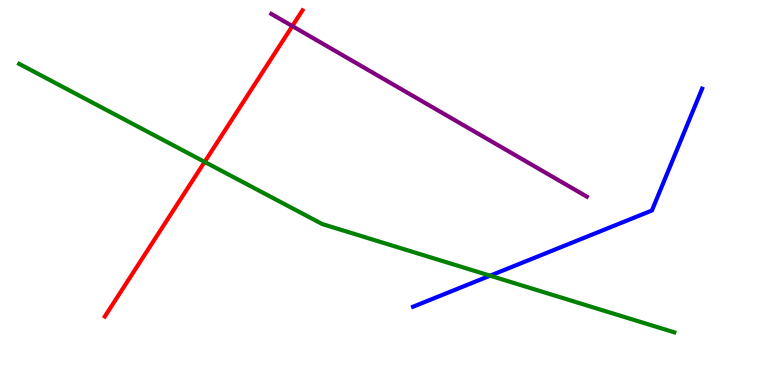[{'lines': ['blue', 'red'], 'intersections': []}, {'lines': ['green', 'red'], 'intersections': [{'x': 2.64, 'y': 5.79}]}, {'lines': ['purple', 'red'], 'intersections': [{'x': 3.77, 'y': 9.32}]}, {'lines': ['blue', 'green'], 'intersections': [{'x': 6.32, 'y': 2.84}]}, {'lines': ['blue', 'purple'], 'intersections': []}, {'lines': ['green', 'purple'], 'intersections': []}]